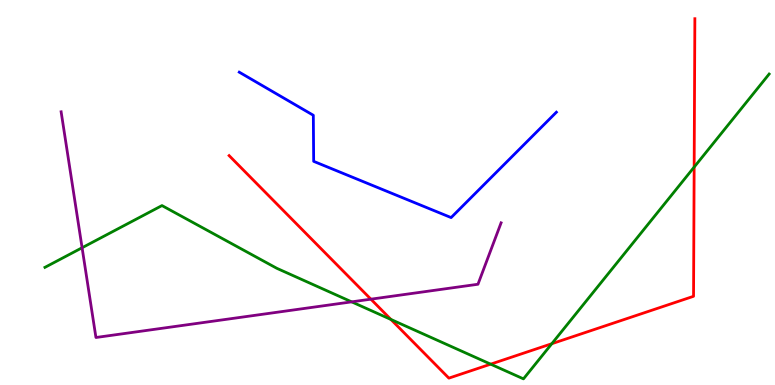[{'lines': ['blue', 'red'], 'intersections': []}, {'lines': ['green', 'red'], 'intersections': [{'x': 5.04, 'y': 1.7}, {'x': 6.33, 'y': 0.541}, {'x': 7.12, 'y': 1.07}, {'x': 8.96, 'y': 5.66}]}, {'lines': ['purple', 'red'], 'intersections': [{'x': 4.79, 'y': 2.23}]}, {'lines': ['blue', 'green'], 'intersections': []}, {'lines': ['blue', 'purple'], 'intersections': []}, {'lines': ['green', 'purple'], 'intersections': [{'x': 1.06, 'y': 3.57}, {'x': 4.54, 'y': 2.16}]}]